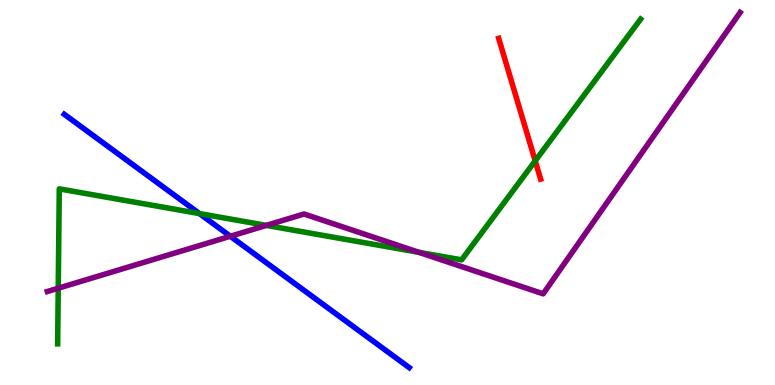[{'lines': ['blue', 'red'], 'intersections': []}, {'lines': ['green', 'red'], 'intersections': [{'x': 6.91, 'y': 5.82}]}, {'lines': ['purple', 'red'], 'intersections': []}, {'lines': ['blue', 'green'], 'intersections': [{'x': 2.57, 'y': 4.45}]}, {'lines': ['blue', 'purple'], 'intersections': [{'x': 2.97, 'y': 3.86}]}, {'lines': ['green', 'purple'], 'intersections': [{'x': 0.751, 'y': 2.51}, {'x': 3.44, 'y': 4.15}, {'x': 5.4, 'y': 3.45}]}]